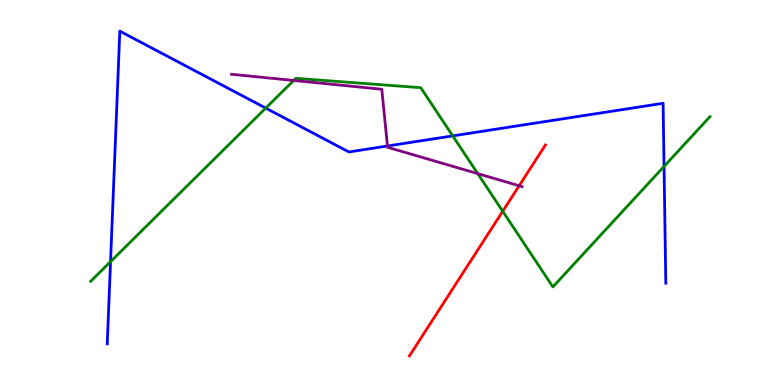[{'lines': ['blue', 'red'], 'intersections': []}, {'lines': ['green', 'red'], 'intersections': [{'x': 6.49, 'y': 4.51}]}, {'lines': ['purple', 'red'], 'intersections': [{'x': 6.7, 'y': 5.18}]}, {'lines': ['blue', 'green'], 'intersections': [{'x': 1.43, 'y': 3.2}, {'x': 3.43, 'y': 7.19}, {'x': 5.84, 'y': 6.47}, {'x': 8.57, 'y': 5.68}]}, {'lines': ['blue', 'purple'], 'intersections': [{'x': 5.0, 'y': 6.21}]}, {'lines': ['green', 'purple'], 'intersections': [{'x': 3.79, 'y': 7.91}, {'x': 6.16, 'y': 5.49}]}]